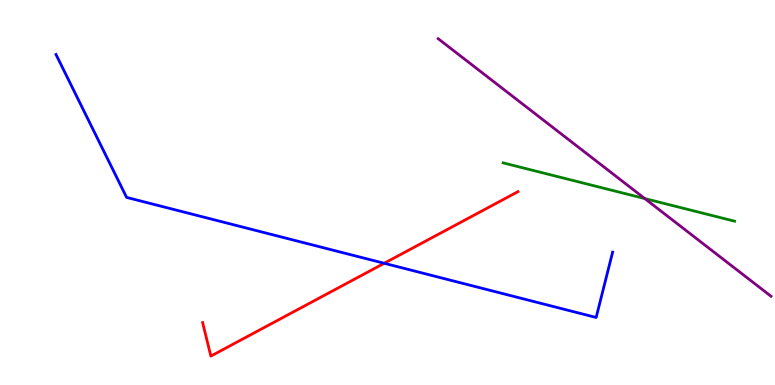[{'lines': ['blue', 'red'], 'intersections': [{'x': 4.96, 'y': 3.16}]}, {'lines': ['green', 'red'], 'intersections': []}, {'lines': ['purple', 'red'], 'intersections': []}, {'lines': ['blue', 'green'], 'intersections': []}, {'lines': ['blue', 'purple'], 'intersections': []}, {'lines': ['green', 'purple'], 'intersections': [{'x': 8.32, 'y': 4.84}]}]